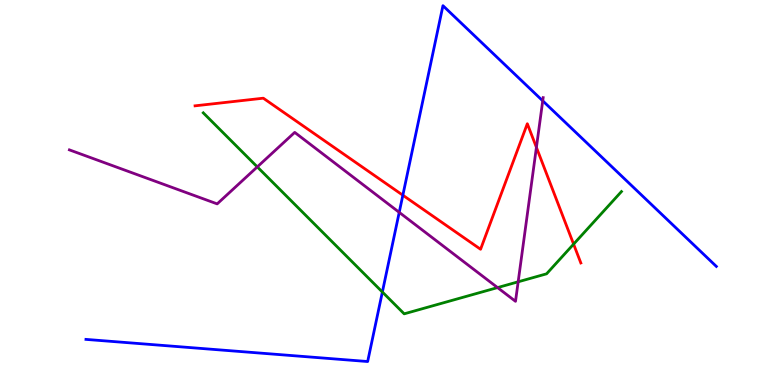[{'lines': ['blue', 'red'], 'intersections': [{'x': 5.2, 'y': 4.93}]}, {'lines': ['green', 'red'], 'intersections': [{'x': 7.4, 'y': 3.66}]}, {'lines': ['purple', 'red'], 'intersections': [{'x': 6.92, 'y': 6.17}]}, {'lines': ['blue', 'green'], 'intersections': [{'x': 4.93, 'y': 2.42}]}, {'lines': ['blue', 'purple'], 'intersections': [{'x': 5.15, 'y': 4.48}, {'x': 7.0, 'y': 7.38}]}, {'lines': ['green', 'purple'], 'intersections': [{'x': 3.32, 'y': 5.67}, {'x': 6.42, 'y': 2.53}, {'x': 6.69, 'y': 2.68}]}]